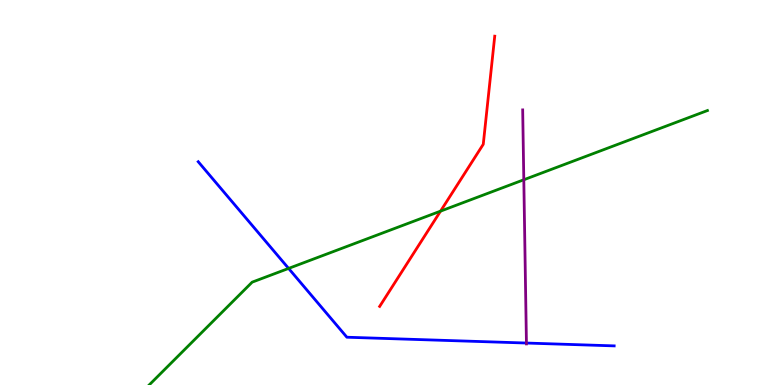[{'lines': ['blue', 'red'], 'intersections': []}, {'lines': ['green', 'red'], 'intersections': [{'x': 5.68, 'y': 4.52}]}, {'lines': ['purple', 'red'], 'intersections': []}, {'lines': ['blue', 'green'], 'intersections': [{'x': 3.72, 'y': 3.03}]}, {'lines': ['blue', 'purple'], 'intersections': [{'x': 6.79, 'y': 1.09}]}, {'lines': ['green', 'purple'], 'intersections': [{'x': 6.76, 'y': 5.33}]}]